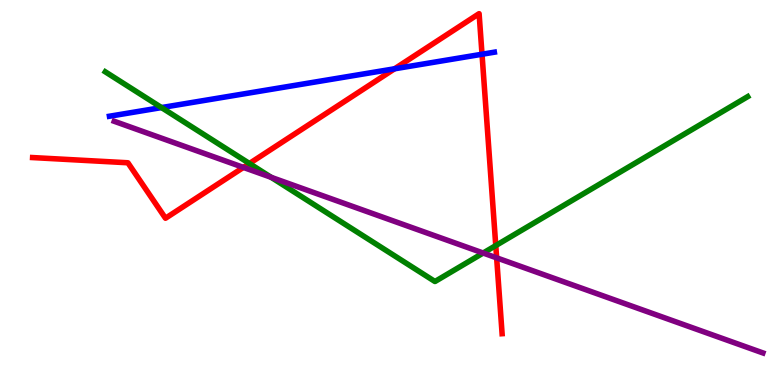[{'lines': ['blue', 'red'], 'intersections': [{'x': 5.09, 'y': 8.21}, {'x': 6.22, 'y': 8.59}]}, {'lines': ['green', 'red'], 'intersections': [{'x': 3.22, 'y': 5.75}, {'x': 6.4, 'y': 3.62}]}, {'lines': ['purple', 'red'], 'intersections': [{'x': 3.14, 'y': 5.65}, {'x': 6.41, 'y': 3.3}]}, {'lines': ['blue', 'green'], 'intersections': [{'x': 2.08, 'y': 7.21}]}, {'lines': ['blue', 'purple'], 'intersections': []}, {'lines': ['green', 'purple'], 'intersections': [{'x': 3.5, 'y': 5.39}, {'x': 6.23, 'y': 3.43}]}]